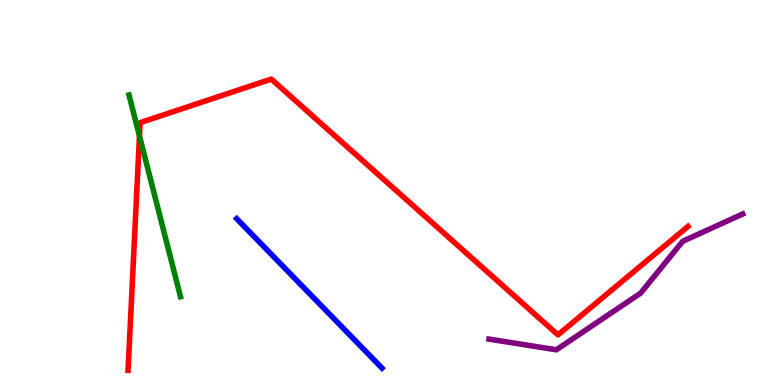[{'lines': ['blue', 'red'], 'intersections': []}, {'lines': ['green', 'red'], 'intersections': [{'x': 1.8, 'y': 6.47}]}, {'lines': ['purple', 'red'], 'intersections': []}, {'lines': ['blue', 'green'], 'intersections': []}, {'lines': ['blue', 'purple'], 'intersections': []}, {'lines': ['green', 'purple'], 'intersections': []}]